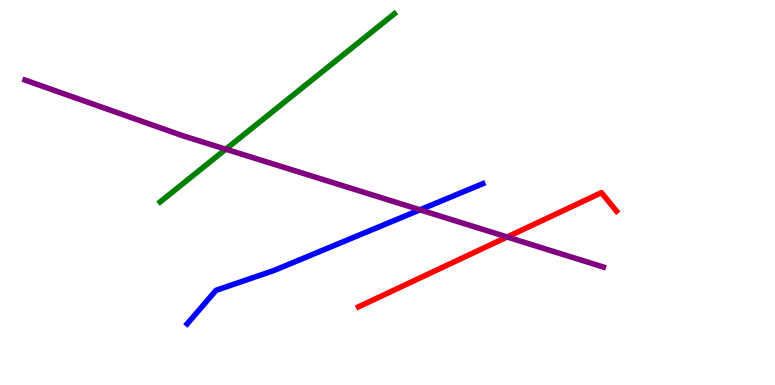[{'lines': ['blue', 'red'], 'intersections': []}, {'lines': ['green', 'red'], 'intersections': []}, {'lines': ['purple', 'red'], 'intersections': [{'x': 6.54, 'y': 3.84}]}, {'lines': ['blue', 'green'], 'intersections': []}, {'lines': ['blue', 'purple'], 'intersections': [{'x': 5.42, 'y': 4.55}]}, {'lines': ['green', 'purple'], 'intersections': [{'x': 2.91, 'y': 6.12}]}]